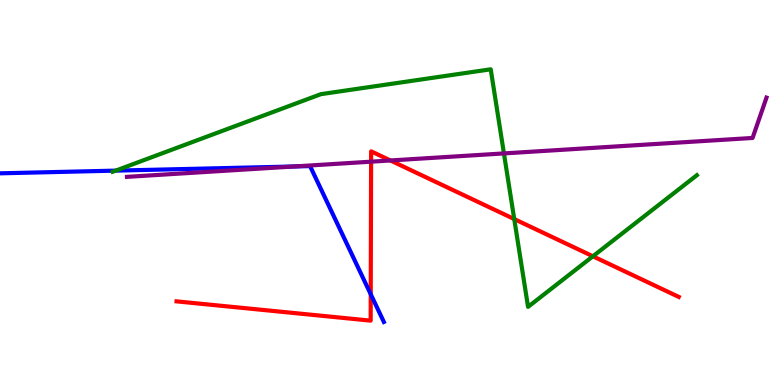[{'lines': ['blue', 'red'], 'intersections': [{'x': 4.78, 'y': 2.36}]}, {'lines': ['green', 'red'], 'intersections': [{'x': 6.64, 'y': 4.31}, {'x': 7.65, 'y': 3.34}]}, {'lines': ['purple', 'red'], 'intersections': [{'x': 4.79, 'y': 5.8}, {'x': 5.04, 'y': 5.83}]}, {'lines': ['blue', 'green'], 'intersections': [{'x': 1.49, 'y': 5.57}]}, {'lines': ['blue', 'purple'], 'intersections': [{'x': 3.79, 'y': 5.68}]}, {'lines': ['green', 'purple'], 'intersections': [{'x': 6.5, 'y': 6.02}]}]